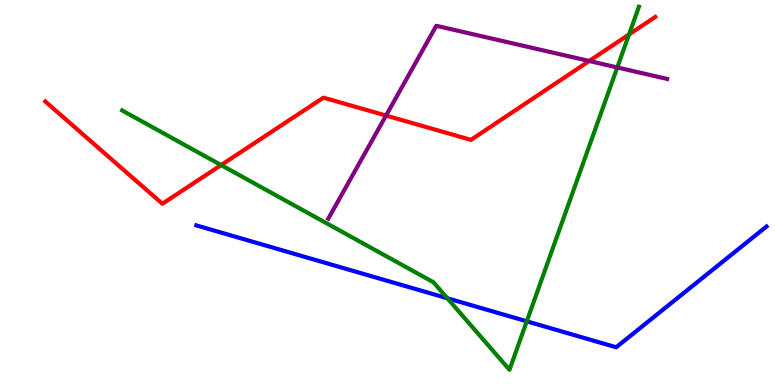[{'lines': ['blue', 'red'], 'intersections': []}, {'lines': ['green', 'red'], 'intersections': [{'x': 2.85, 'y': 5.71}, {'x': 8.12, 'y': 9.11}]}, {'lines': ['purple', 'red'], 'intersections': [{'x': 4.98, 'y': 7.0}, {'x': 7.6, 'y': 8.42}]}, {'lines': ['blue', 'green'], 'intersections': [{'x': 5.77, 'y': 2.25}, {'x': 6.8, 'y': 1.65}]}, {'lines': ['blue', 'purple'], 'intersections': []}, {'lines': ['green', 'purple'], 'intersections': [{'x': 7.96, 'y': 8.25}]}]